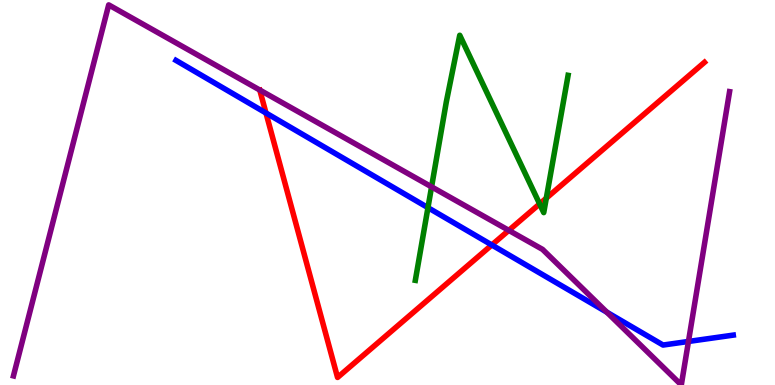[{'lines': ['blue', 'red'], 'intersections': [{'x': 3.43, 'y': 7.07}, {'x': 6.35, 'y': 3.64}]}, {'lines': ['green', 'red'], 'intersections': [{'x': 6.96, 'y': 4.7}, {'x': 7.05, 'y': 4.85}]}, {'lines': ['purple', 'red'], 'intersections': [{'x': 6.57, 'y': 4.02}]}, {'lines': ['blue', 'green'], 'intersections': [{'x': 5.52, 'y': 4.61}]}, {'lines': ['blue', 'purple'], 'intersections': [{'x': 7.83, 'y': 1.89}, {'x': 8.88, 'y': 1.13}]}, {'lines': ['green', 'purple'], 'intersections': [{'x': 5.57, 'y': 5.15}]}]